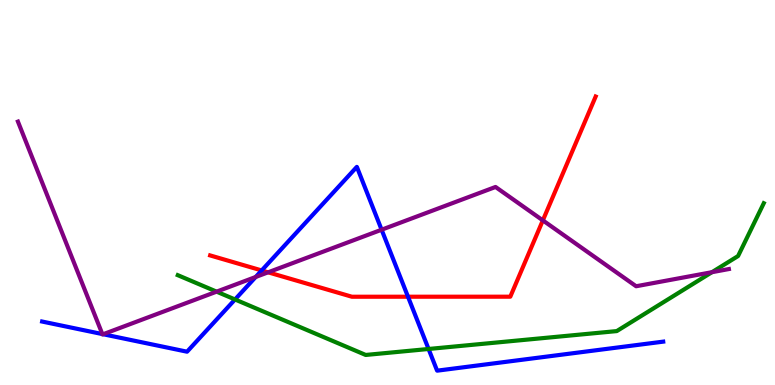[{'lines': ['blue', 'red'], 'intersections': [{'x': 3.38, 'y': 2.98}, {'x': 5.26, 'y': 2.29}]}, {'lines': ['green', 'red'], 'intersections': []}, {'lines': ['purple', 'red'], 'intersections': [{'x': 3.46, 'y': 2.93}, {'x': 7.0, 'y': 4.28}]}, {'lines': ['blue', 'green'], 'intersections': [{'x': 3.03, 'y': 2.22}, {'x': 5.53, 'y': 0.936}]}, {'lines': ['blue', 'purple'], 'intersections': [{'x': 1.32, 'y': 1.32}, {'x': 1.33, 'y': 1.32}, {'x': 3.3, 'y': 2.81}, {'x': 4.92, 'y': 4.03}]}, {'lines': ['green', 'purple'], 'intersections': [{'x': 2.79, 'y': 2.42}, {'x': 9.19, 'y': 2.93}]}]